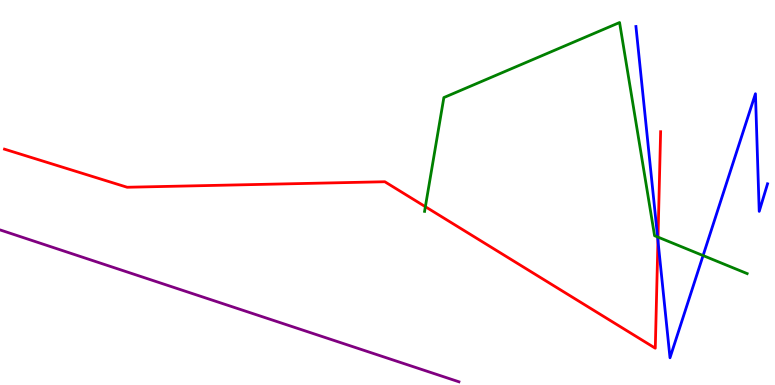[{'lines': ['blue', 'red'], 'intersections': [{'x': 8.49, 'y': 3.75}]}, {'lines': ['green', 'red'], 'intersections': [{'x': 5.49, 'y': 4.63}, {'x': 8.49, 'y': 3.84}]}, {'lines': ['purple', 'red'], 'intersections': []}, {'lines': ['blue', 'green'], 'intersections': [{'x': 8.48, 'y': 3.85}, {'x': 9.07, 'y': 3.36}]}, {'lines': ['blue', 'purple'], 'intersections': []}, {'lines': ['green', 'purple'], 'intersections': []}]